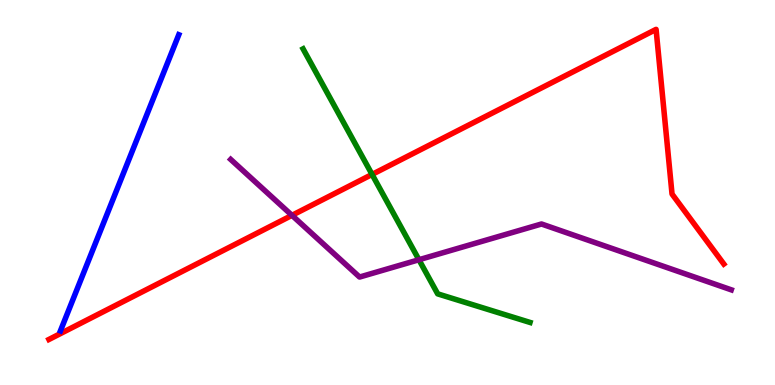[{'lines': ['blue', 'red'], 'intersections': []}, {'lines': ['green', 'red'], 'intersections': [{'x': 4.8, 'y': 5.47}]}, {'lines': ['purple', 'red'], 'intersections': [{'x': 3.77, 'y': 4.41}]}, {'lines': ['blue', 'green'], 'intersections': []}, {'lines': ['blue', 'purple'], 'intersections': []}, {'lines': ['green', 'purple'], 'intersections': [{'x': 5.41, 'y': 3.25}]}]